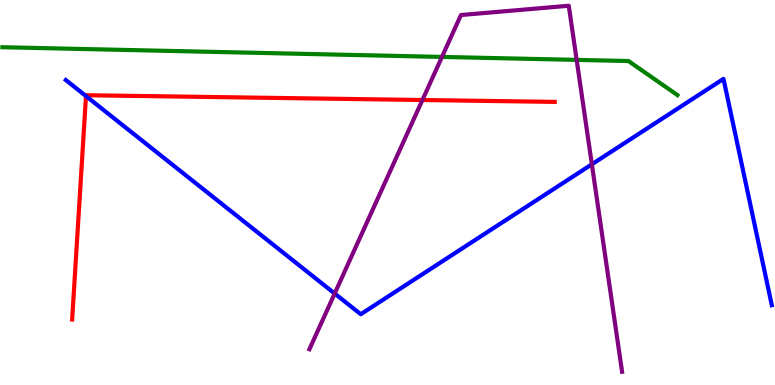[{'lines': ['blue', 'red'], 'intersections': [{'x': 1.11, 'y': 7.5}]}, {'lines': ['green', 'red'], 'intersections': []}, {'lines': ['purple', 'red'], 'intersections': [{'x': 5.45, 'y': 7.4}]}, {'lines': ['blue', 'green'], 'intersections': []}, {'lines': ['blue', 'purple'], 'intersections': [{'x': 4.32, 'y': 2.38}, {'x': 7.64, 'y': 5.73}]}, {'lines': ['green', 'purple'], 'intersections': [{'x': 5.7, 'y': 8.52}, {'x': 7.44, 'y': 8.44}]}]